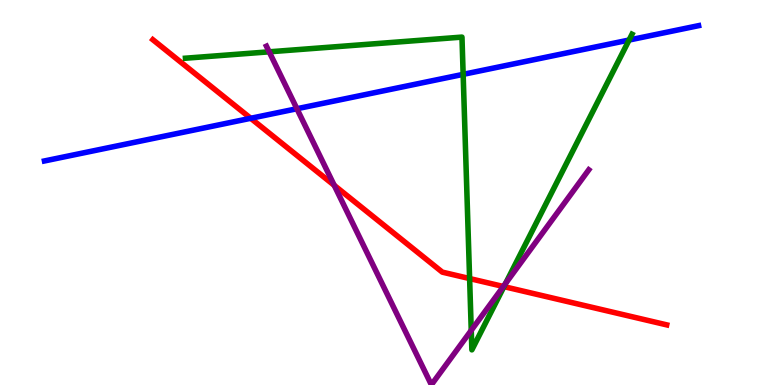[{'lines': ['blue', 'red'], 'intersections': [{'x': 3.24, 'y': 6.93}]}, {'lines': ['green', 'red'], 'intersections': [{'x': 6.06, 'y': 2.76}, {'x': 6.5, 'y': 2.56}]}, {'lines': ['purple', 'red'], 'intersections': [{'x': 4.31, 'y': 5.19}, {'x': 6.49, 'y': 2.56}]}, {'lines': ['blue', 'green'], 'intersections': [{'x': 5.98, 'y': 8.07}, {'x': 8.12, 'y': 8.96}]}, {'lines': ['blue', 'purple'], 'intersections': [{'x': 3.83, 'y': 7.18}]}, {'lines': ['green', 'purple'], 'intersections': [{'x': 3.47, 'y': 8.65}, {'x': 6.08, 'y': 1.42}, {'x': 6.52, 'y': 2.64}]}]